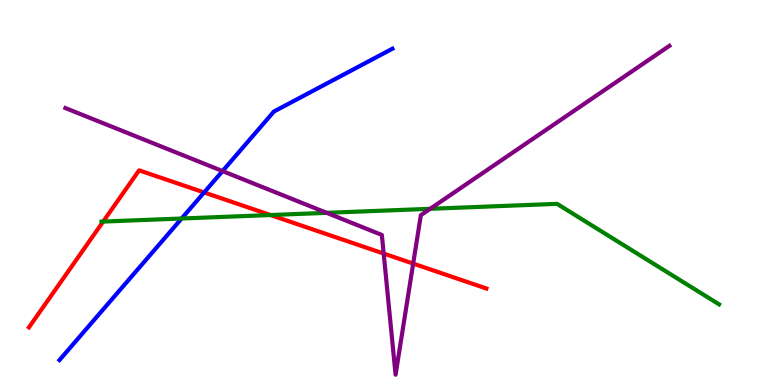[{'lines': ['blue', 'red'], 'intersections': [{'x': 2.63, 'y': 5.0}]}, {'lines': ['green', 'red'], 'intersections': [{'x': 1.33, 'y': 4.24}, {'x': 3.49, 'y': 4.41}]}, {'lines': ['purple', 'red'], 'intersections': [{'x': 4.95, 'y': 3.41}, {'x': 5.33, 'y': 3.15}]}, {'lines': ['blue', 'green'], 'intersections': [{'x': 2.34, 'y': 4.32}]}, {'lines': ['blue', 'purple'], 'intersections': [{'x': 2.87, 'y': 5.56}]}, {'lines': ['green', 'purple'], 'intersections': [{'x': 4.22, 'y': 4.47}, {'x': 5.55, 'y': 4.58}]}]